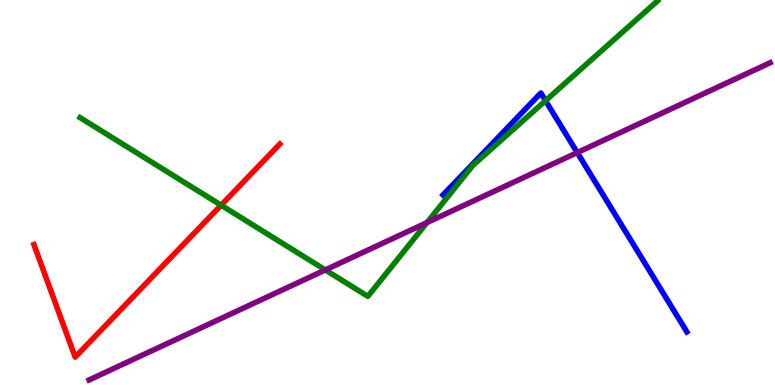[{'lines': ['blue', 'red'], 'intersections': []}, {'lines': ['green', 'red'], 'intersections': [{'x': 2.85, 'y': 4.67}]}, {'lines': ['purple', 'red'], 'intersections': []}, {'lines': ['blue', 'green'], 'intersections': [{'x': 7.04, 'y': 7.38}]}, {'lines': ['blue', 'purple'], 'intersections': [{'x': 7.45, 'y': 6.04}]}, {'lines': ['green', 'purple'], 'intersections': [{'x': 4.2, 'y': 2.99}, {'x': 5.51, 'y': 4.22}]}]